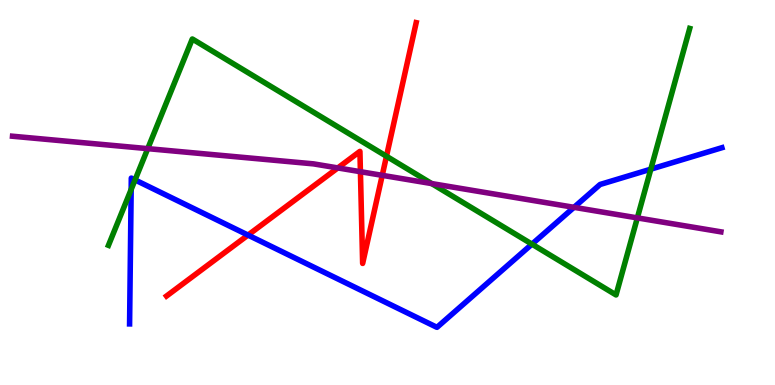[{'lines': ['blue', 'red'], 'intersections': [{'x': 3.2, 'y': 3.89}]}, {'lines': ['green', 'red'], 'intersections': [{'x': 4.99, 'y': 5.94}]}, {'lines': ['purple', 'red'], 'intersections': [{'x': 4.36, 'y': 5.64}, {'x': 4.65, 'y': 5.54}, {'x': 4.93, 'y': 5.45}]}, {'lines': ['blue', 'green'], 'intersections': [{'x': 1.69, 'y': 5.08}, {'x': 1.74, 'y': 5.33}, {'x': 6.86, 'y': 3.66}, {'x': 8.4, 'y': 5.61}]}, {'lines': ['blue', 'purple'], 'intersections': [{'x': 7.41, 'y': 4.61}]}, {'lines': ['green', 'purple'], 'intersections': [{'x': 1.91, 'y': 6.14}, {'x': 5.57, 'y': 5.23}, {'x': 8.22, 'y': 4.34}]}]